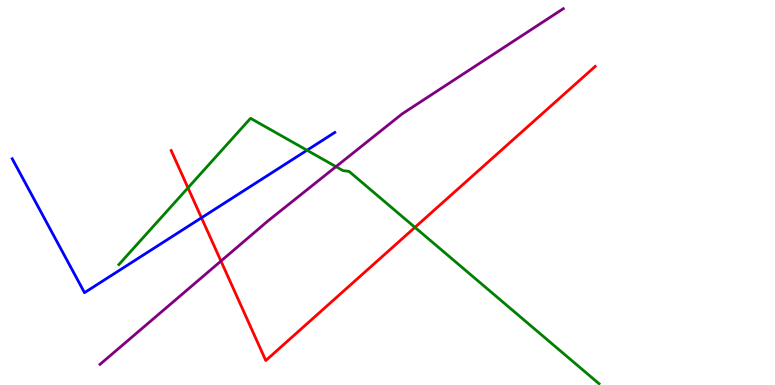[{'lines': ['blue', 'red'], 'intersections': [{'x': 2.6, 'y': 4.34}]}, {'lines': ['green', 'red'], 'intersections': [{'x': 2.43, 'y': 5.12}, {'x': 5.35, 'y': 4.09}]}, {'lines': ['purple', 'red'], 'intersections': [{'x': 2.85, 'y': 3.22}]}, {'lines': ['blue', 'green'], 'intersections': [{'x': 3.96, 'y': 6.1}]}, {'lines': ['blue', 'purple'], 'intersections': []}, {'lines': ['green', 'purple'], 'intersections': [{'x': 4.34, 'y': 5.67}]}]